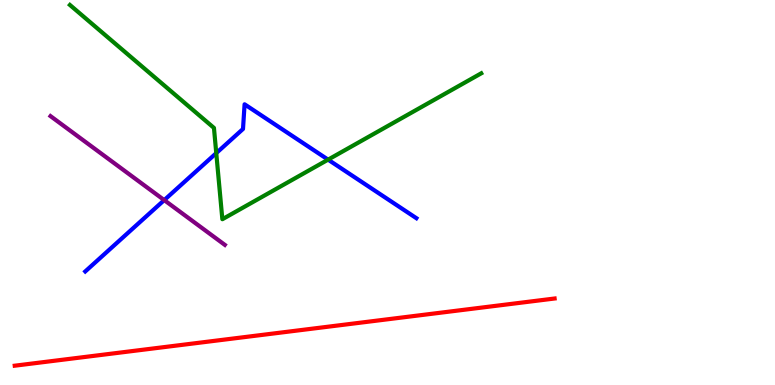[{'lines': ['blue', 'red'], 'intersections': []}, {'lines': ['green', 'red'], 'intersections': []}, {'lines': ['purple', 'red'], 'intersections': []}, {'lines': ['blue', 'green'], 'intersections': [{'x': 2.79, 'y': 6.02}, {'x': 4.23, 'y': 5.85}]}, {'lines': ['blue', 'purple'], 'intersections': [{'x': 2.12, 'y': 4.8}]}, {'lines': ['green', 'purple'], 'intersections': []}]